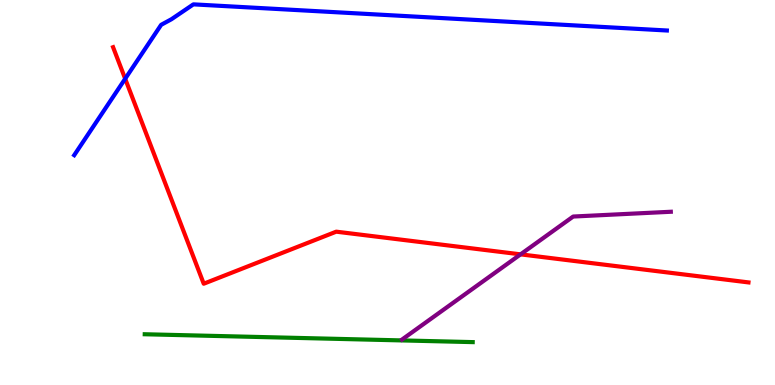[{'lines': ['blue', 'red'], 'intersections': [{'x': 1.62, 'y': 7.95}]}, {'lines': ['green', 'red'], 'intersections': []}, {'lines': ['purple', 'red'], 'intersections': [{'x': 6.72, 'y': 3.39}]}, {'lines': ['blue', 'green'], 'intersections': []}, {'lines': ['blue', 'purple'], 'intersections': []}, {'lines': ['green', 'purple'], 'intersections': []}]